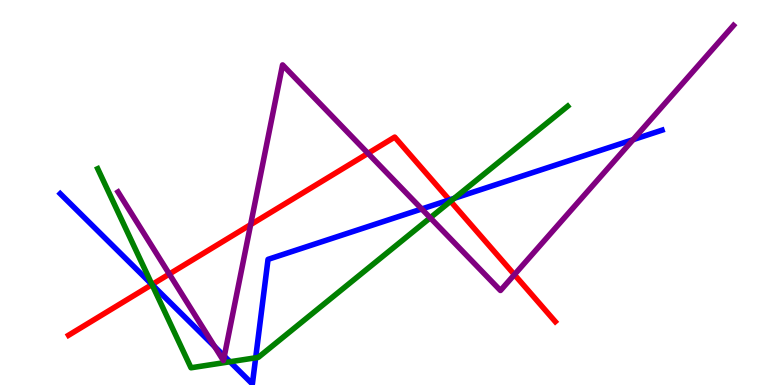[{'lines': ['blue', 'red'], 'intersections': [{'x': 1.96, 'y': 2.61}, {'x': 5.8, 'y': 4.81}]}, {'lines': ['green', 'red'], 'intersections': [{'x': 1.96, 'y': 2.61}, {'x': 5.81, 'y': 4.77}]}, {'lines': ['purple', 'red'], 'intersections': [{'x': 2.18, 'y': 2.88}, {'x': 3.23, 'y': 4.17}, {'x': 4.75, 'y': 6.02}, {'x': 6.64, 'y': 2.87}]}, {'lines': ['blue', 'green'], 'intersections': [{'x': 1.96, 'y': 2.61}, {'x': 2.97, 'y': 0.604}, {'x': 3.3, 'y': 0.707}, {'x': 5.86, 'y': 4.85}]}, {'lines': ['blue', 'purple'], 'intersections': [{'x': 2.77, 'y': 0.997}, {'x': 2.89, 'y': 0.749}, {'x': 5.44, 'y': 4.57}, {'x': 8.17, 'y': 6.37}]}, {'lines': ['green', 'purple'], 'intersections': [{'x': 5.55, 'y': 4.34}]}]